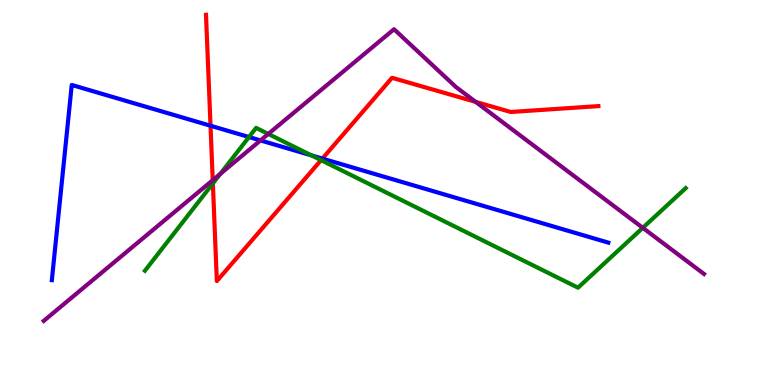[{'lines': ['blue', 'red'], 'intersections': [{'x': 2.72, 'y': 6.73}, {'x': 4.16, 'y': 5.88}]}, {'lines': ['green', 'red'], 'intersections': [{'x': 2.75, 'y': 5.24}, {'x': 4.14, 'y': 5.84}]}, {'lines': ['purple', 'red'], 'intersections': [{'x': 2.74, 'y': 5.32}, {'x': 6.14, 'y': 7.35}]}, {'lines': ['blue', 'green'], 'intersections': [{'x': 3.21, 'y': 6.44}, {'x': 4.02, 'y': 5.96}]}, {'lines': ['blue', 'purple'], 'intersections': [{'x': 3.36, 'y': 6.35}]}, {'lines': ['green', 'purple'], 'intersections': [{'x': 2.84, 'y': 5.48}, {'x': 3.46, 'y': 6.52}, {'x': 8.29, 'y': 4.08}]}]